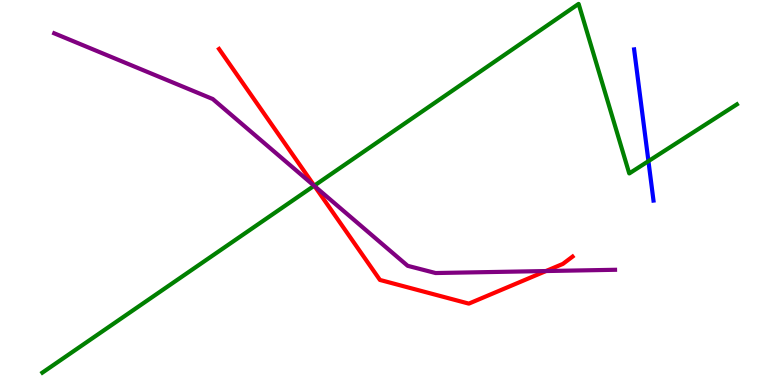[{'lines': ['blue', 'red'], 'intersections': []}, {'lines': ['green', 'red'], 'intersections': [{'x': 4.06, 'y': 5.18}]}, {'lines': ['purple', 'red'], 'intersections': [{'x': 4.06, 'y': 5.16}, {'x': 7.04, 'y': 2.96}]}, {'lines': ['blue', 'green'], 'intersections': [{'x': 8.37, 'y': 5.81}]}, {'lines': ['blue', 'purple'], 'intersections': []}, {'lines': ['green', 'purple'], 'intersections': [{'x': 4.05, 'y': 5.17}]}]